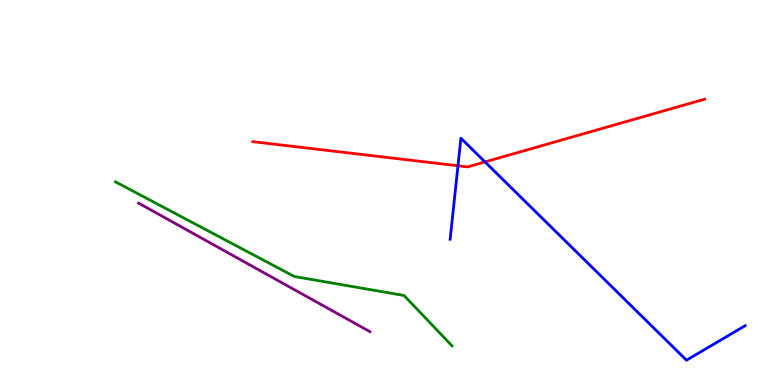[{'lines': ['blue', 'red'], 'intersections': [{'x': 5.91, 'y': 5.69}, {'x': 6.26, 'y': 5.79}]}, {'lines': ['green', 'red'], 'intersections': []}, {'lines': ['purple', 'red'], 'intersections': []}, {'lines': ['blue', 'green'], 'intersections': []}, {'lines': ['blue', 'purple'], 'intersections': []}, {'lines': ['green', 'purple'], 'intersections': []}]